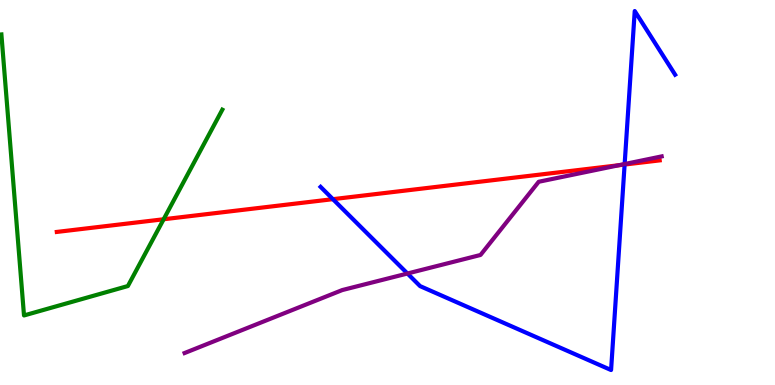[{'lines': ['blue', 'red'], 'intersections': [{'x': 4.3, 'y': 4.83}, {'x': 8.06, 'y': 5.73}]}, {'lines': ['green', 'red'], 'intersections': [{'x': 2.11, 'y': 4.31}]}, {'lines': ['purple', 'red'], 'intersections': [{'x': 7.99, 'y': 5.71}]}, {'lines': ['blue', 'green'], 'intersections': []}, {'lines': ['blue', 'purple'], 'intersections': [{'x': 5.26, 'y': 2.9}, {'x': 8.06, 'y': 5.74}]}, {'lines': ['green', 'purple'], 'intersections': []}]